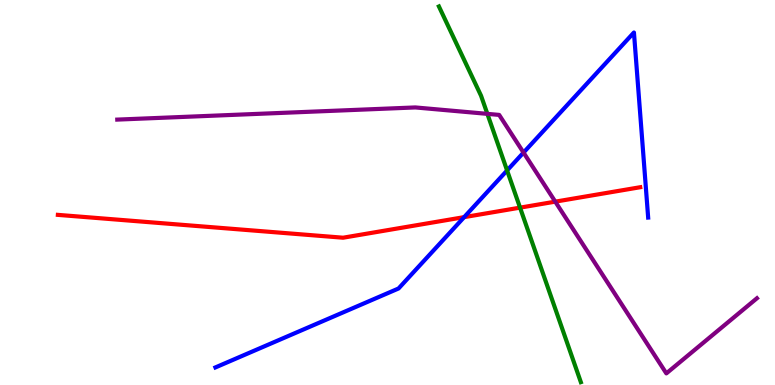[{'lines': ['blue', 'red'], 'intersections': [{'x': 5.99, 'y': 4.36}]}, {'lines': ['green', 'red'], 'intersections': [{'x': 6.71, 'y': 4.61}]}, {'lines': ['purple', 'red'], 'intersections': [{'x': 7.16, 'y': 4.76}]}, {'lines': ['blue', 'green'], 'intersections': [{'x': 6.54, 'y': 5.57}]}, {'lines': ['blue', 'purple'], 'intersections': [{'x': 6.76, 'y': 6.04}]}, {'lines': ['green', 'purple'], 'intersections': [{'x': 6.29, 'y': 7.04}]}]